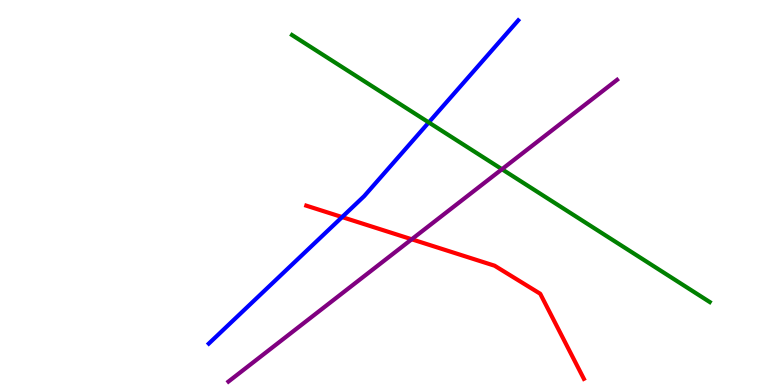[{'lines': ['blue', 'red'], 'intersections': [{'x': 4.41, 'y': 4.36}]}, {'lines': ['green', 'red'], 'intersections': []}, {'lines': ['purple', 'red'], 'intersections': [{'x': 5.31, 'y': 3.78}]}, {'lines': ['blue', 'green'], 'intersections': [{'x': 5.53, 'y': 6.82}]}, {'lines': ['blue', 'purple'], 'intersections': []}, {'lines': ['green', 'purple'], 'intersections': [{'x': 6.48, 'y': 5.6}]}]